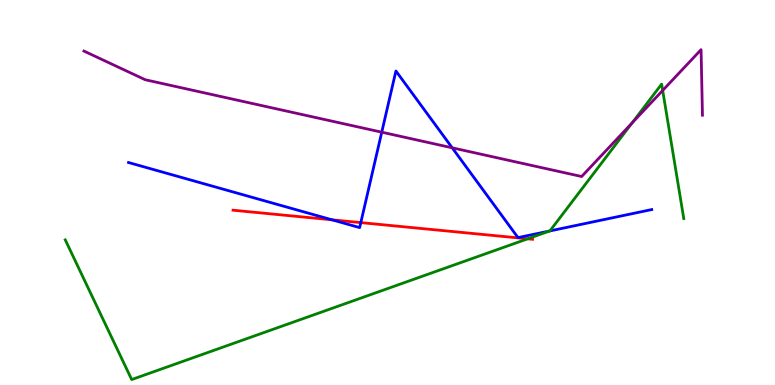[{'lines': ['blue', 'red'], 'intersections': [{'x': 4.28, 'y': 4.29}, {'x': 4.66, 'y': 4.22}]}, {'lines': ['green', 'red'], 'intersections': [{'x': 6.81, 'y': 3.8}]}, {'lines': ['purple', 'red'], 'intersections': []}, {'lines': ['blue', 'green'], 'intersections': [{'x': 7.09, 'y': 4.0}]}, {'lines': ['blue', 'purple'], 'intersections': [{'x': 4.93, 'y': 6.57}, {'x': 5.83, 'y': 6.16}]}, {'lines': ['green', 'purple'], 'intersections': [{'x': 8.16, 'y': 6.81}, {'x': 8.55, 'y': 7.65}]}]